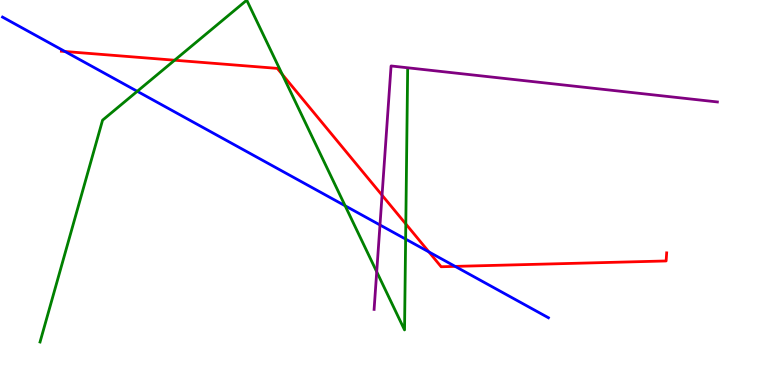[{'lines': ['blue', 'red'], 'intersections': [{'x': 0.839, 'y': 8.66}, {'x': 5.53, 'y': 3.46}, {'x': 5.87, 'y': 3.08}]}, {'lines': ['green', 'red'], 'intersections': [{'x': 2.25, 'y': 8.44}, {'x': 3.64, 'y': 8.07}, {'x': 5.24, 'y': 4.18}]}, {'lines': ['purple', 'red'], 'intersections': [{'x': 4.93, 'y': 4.93}]}, {'lines': ['blue', 'green'], 'intersections': [{'x': 1.77, 'y': 7.63}, {'x': 4.45, 'y': 4.65}, {'x': 5.23, 'y': 3.79}]}, {'lines': ['blue', 'purple'], 'intersections': [{'x': 4.9, 'y': 4.16}]}, {'lines': ['green', 'purple'], 'intersections': [{'x': 4.86, 'y': 2.94}]}]